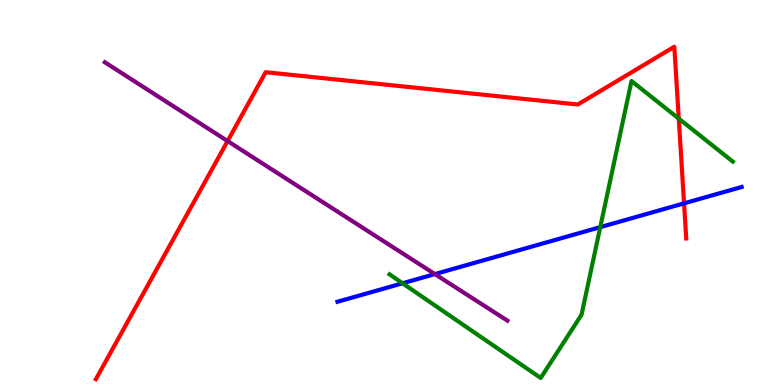[{'lines': ['blue', 'red'], 'intersections': [{'x': 8.83, 'y': 4.72}]}, {'lines': ['green', 'red'], 'intersections': [{'x': 8.76, 'y': 6.92}]}, {'lines': ['purple', 'red'], 'intersections': [{'x': 2.94, 'y': 6.34}]}, {'lines': ['blue', 'green'], 'intersections': [{'x': 5.19, 'y': 2.64}, {'x': 7.75, 'y': 4.1}]}, {'lines': ['blue', 'purple'], 'intersections': [{'x': 5.61, 'y': 2.88}]}, {'lines': ['green', 'purple'], 'intersections': []}]